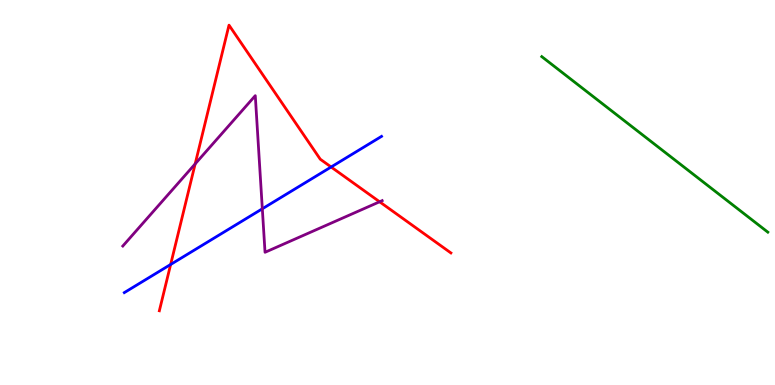[{'lines': ['blue', 'red'], 'intersections': [{'x': 2.2, 'y': 3.13}, {'x': 4.27, 'y': 5.66}]}, {'lines': ['green', 'red'], 'intersections': []}, {'lines': ['purple', 'red'], 'intersections': [{'x': 2.52, 'y': 5.74}, {'x': 4.9, 'y': 4.76}]}, {'lines': ['blue', 'green'], 'intersections': []}, {'lines': ['blue', 'purple'], 'intersections': [{'x': 3.38, 'y': 4.58}]}, {'lines': ['green', 'purple'], 'intersections': []}]